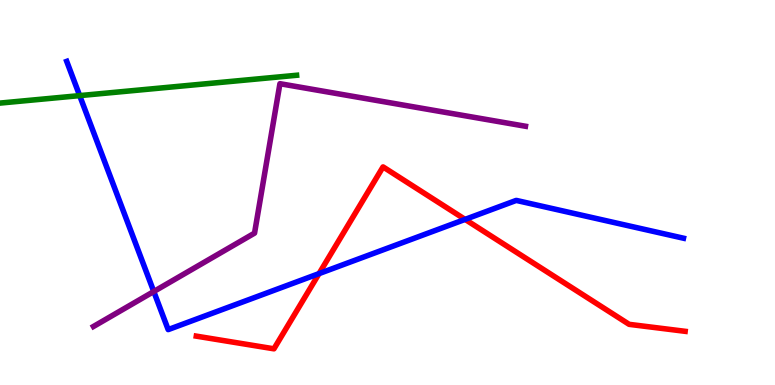[{'lines': ['blue', 'red'], 'intersections': [{'x': 4.12, 'y': 2.89}, {'x': 6.0, 'y': 4.3}]}, {'lines': ['green', 'red'], 'intersections': []}, {'lines': ['purple', 'red'], 'intersections': []}, {'lines': ['blue', 'green'], 'intersections': [{'x': 1.03, 'y': 7.52}]}, {'lines': ['blue', 'purple'], 'intersections': [{'x': 1.98, 'y': 2.43}]}, {'lines': ['green', 'purple'], 'intersections': []}]